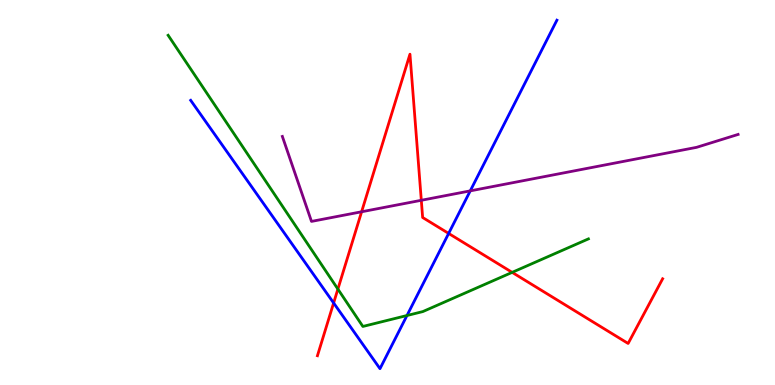[{'lines': ['blue', 'red'], 'intersections': [{'x': 4.3, 'y': 2.13}, {'x': 5.79, 'y': 3.94}]}, {'lines': ['green', 'red'], 'intersections': [{'x': 4.36, 'y': 2.49}, {'x': 6.61, 'y': 2.93}]}, {'lines': ['purple', 'red'], 'intersections': [{'x': 4.67, 'y': 4.5}, {'x': 5.44, 'y': 4.8}]}, {'lines': ['blue', 'green'], 'intersections': [{'x': 5.25, 'y': 1.8}]}, {'lines': ['blue', 'purple'], 'intersections': [{'x': 6.07, 'y': 5.04}]}, {'lines': ['green', 'purple'], 'intersections': []}]